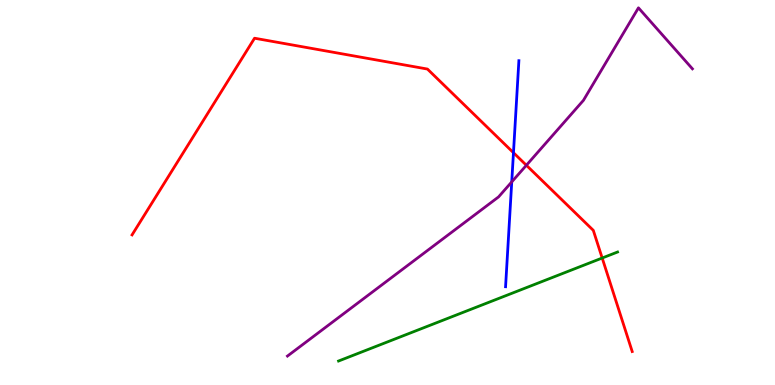[{'lines': ['blue', 'red'], 'intersections': [{'x': 6.63, 'y': 6.03}]}, {'lines': ['green', 'red'], 'intersections': [{'x': 7.77, 'y': 3.3}]}, {'lines': ['purple', 'red'], 'intersections': [{'x': 6.79, 'y': 5.71}]}, {'lines': ['blue', 'green'], 'intersections': []}, {'lines': ['blue', 'purple'], 'intersections': [{'x': 6.6, 'y': 5.28}]}, {'lines': ['green', 'purple'], 'intersections': []}]